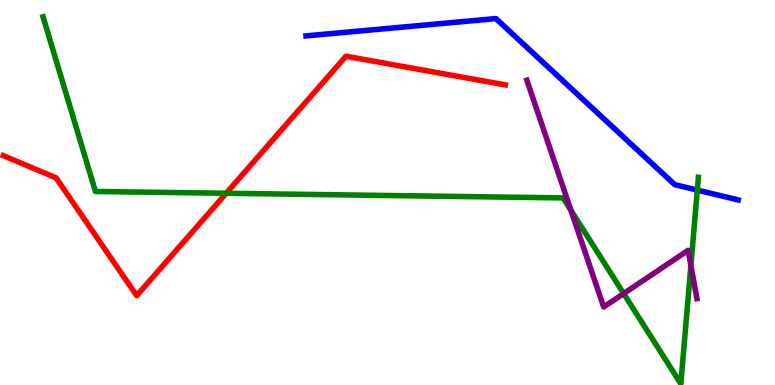[{'lines': ['blue', 'red'], 'intersections': []}, {'lines': ['green', 'red'], 'intersections': [{'x': 2.92, 'y': 4.98}]}, {'lines': ['purple', 'red'], 'intersections': []}, {'lines': ['blue', 'green'], 'intersections': [{'x': 9.0, 'y': 5.06}]}, {'lines': ['blue', 'purple'], 'intersections': []}, {'lines': ['green', 'purple'], 'intersections': [{'x': 7.37, 'y': 4.54}, {'x': 8.05, 'y': 2.37}, {'x': 8.91, 'y': 3.1}]}]